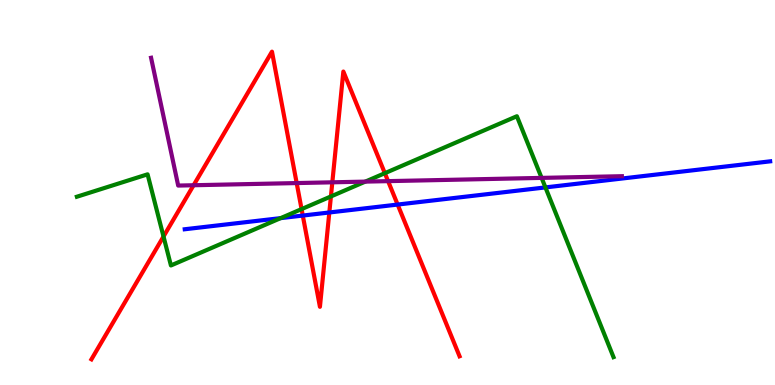[{'lines': ['blue', 'red'], 'intersections': [{'x': 3.91, 'y': 4.4}, {'x': 4.25, 'y': 4.48}, {'x': 5.13, 'y': 4.69}]}, {'lines': ['green', 'red'], 'intersections': [{'x': 2.11, 'y': 3.86}, {'x': 3.89, 'y': 4.57}, {'x': 4.27, 'y': 4.9}, {'x': 4.97, 'y': 5.5}]}, {'lines': ['purple', 'red'], 'intersections': [{'x': 2.5, 'y': 5.19}, {'x': 3.83, 'y': 5.25}, {'x': 4.29, 'y': 5.26}, {'x': 5.01, 'y': 5.3}]}, {'lines': ['blue', 'green'], 'intersections': [{'x': 3.62, 'y': 4.33}, {'x': 7.04, 'y': 5.13}]}, {'lines': ['blue', 'purple'], 'intersections': []}, {'lines': ['green', 'purple'], 'intersections': [{'x': 4.71, 'y': 5.28}, {'x': 6.99, 'y': 5.38}]}]